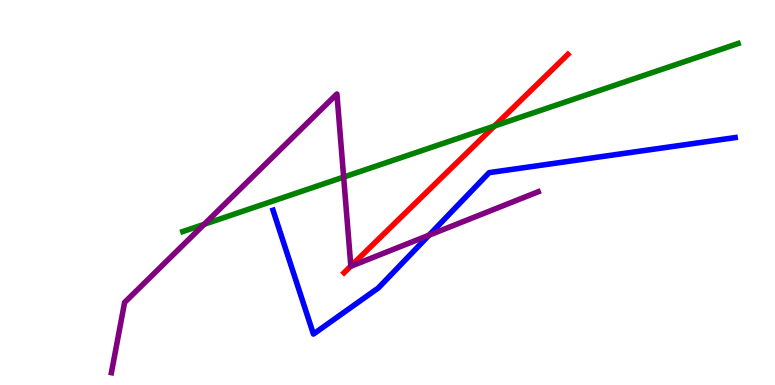[{'lines': ['blue', 'red'], 'intersections': []}, {'lines': ['green', 'red'], 'intersections': [{'x': 6.38, 'y': 6.73}]}, {'lines': ['purple', 'red'], 'intersections': [{'x': 4.53, 'y': 3.09}]}, {'lines': ['blue', 'green'], 'intersections': []}, {'lines': ['blue', 'purple'], 'intersections': [{'x': 5.54, 'y': 3.89}]}, {'lines': ['green', 'purple'], 'intersections': [{'x': 2.63, 'y': 4.17}, {'x': 4.43, 'y': 5.4}]}]